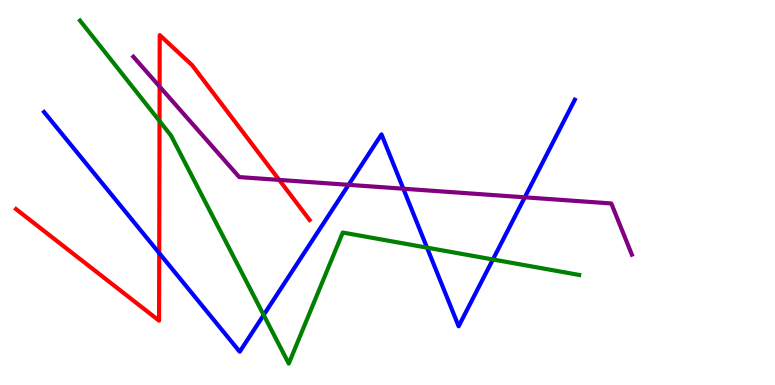[{'lines': ['blue', 'red'], 'intersections': [{'x': 2.05, 'y': 3.43}]}, {'lines': ['green', 'red'], 'intersections': [{'x': 2.06, 'y': 6.86}]}, {'lines': ['purple', 'red'], 'intersections': [{'x': 2.06, 'y': 7.75}, {'x': 3.6, 'y': 5.33}]}, {'lines': ['blue', 'green'], 'intersections': [{'x': 3.4, 'y': 1.82}, {'x': 5.51, 'y': 3.57}, {'x': 6.36, 'y': 3.26}]}, {'lines': ['blue', 'purple'], 'intersections': [{'x': 4.5, 'y': 5.2}, {'x': 5.2, 'y': 5.1}, {'x': 6.77, 'y': 4.87}]}, {'lines': ['green', 'purple'], 'intersections': []}]